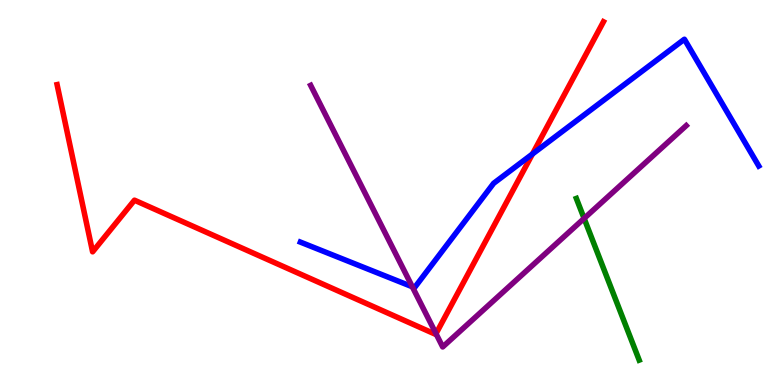[{'lines': ['blue', 'red'], 'intersections': [{'x': 6.87, 'y': 6.0}]}, {'lines': ['green', 'red'], 'intersections': []}, {'lines': ['purple', 'red'], 'intersections': [{'x': 5.63, 'y': 1.33}]}, {'lines': ['blue', 'green'], 'intersections': []}, {'lines': ['blue', 'purple'], 'intersections': [{'x': 5.32, 'y': 2.55}]}, {'lines': ['green', 'purple'], 'intersections': [{'x': 7.54, 'y': 4.33}]}]